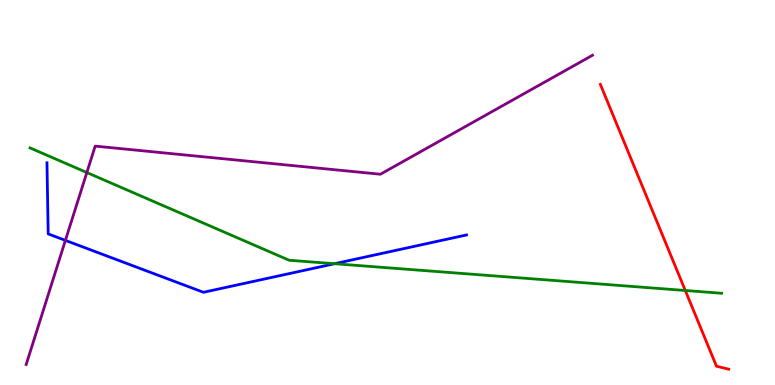[{'lines': ['blue', 'red'], 'intersections': []}, {'lines': ['green', 'red'], 'intersections': [{'x': 8.84, 'y': 2.45}]}, {'lines': ['purple', 'red'], 'intersections': []}, {'lines': ['blue', 'green'], 'intersections': [{'x': 4.32, 'y': 3.15}]}, {'lines': ['blue', 'purple'], 'intersections': [{'x': 0.844, 'y': 3.76}]}, {'lines': ['green', 'purple'], 'intersections': [{'x': 1.12, 'y': 5.52}]}]